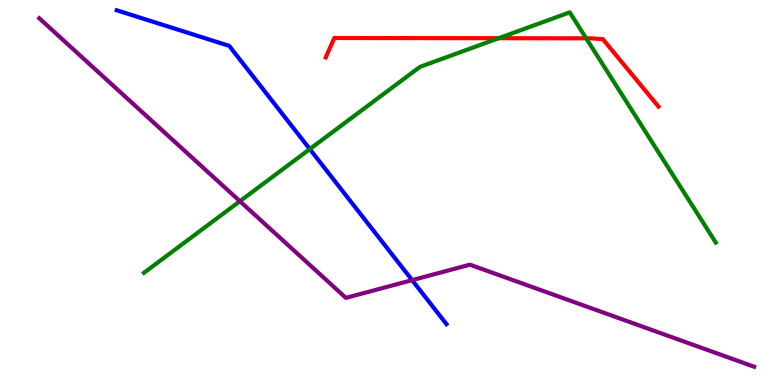[{'lines': ['blue', 'red'], 'intersections': []}, {'lines': ['green', 'red'], 'intersections': [{'x': 6.44, 'y': 9.01}, {'x': 7.56, 'y': 9.0}]}, {'lines': ['purple', 'red'], 'intersections': []}, {'lines': ['blue', 'green'], 'intersections': [{'x': 4.0, 'y': 6.13}]}, {'lines': ['blue', 'purple'], 'intersections': [{'x': 5.32, 'y': 2.72}]}, {'lines': ['green', 'purple'], 'intersections': [{'x': 3.1, 'y': 4.77}]}]